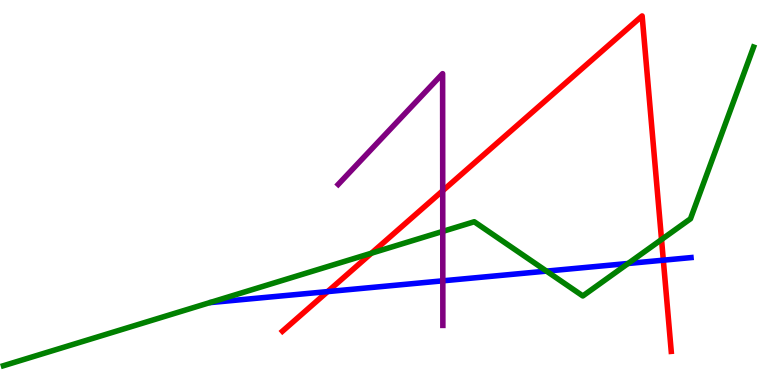[{'lines': ['blue', 'red'], 'intersections': [{'x': 4.23, 'y': 2.43}, {'x': 8.56, 'y': 3.24}]}, {'lines': ['green', 'red'], 'intersections': [{'x': 4.79, 'y': 3.42}, {'x': 8.54, 'y': 3.78}]}, {'lines': ['purple', 'red'], 'intersections': [{'x': 5.71, 'y': 5.05}]}, {'lines': ['blue', 'green'], 'intersections': [{'x': 7.05, 'y': 2.96}, {'x': 8.1, 'y': 3.16}]}, {'lines': ['blue', 'purple'], 'intersections': [{'x': 5.71, 'y': 2.71}]}, {'lines': ['green', 'purple'], 'intersections': [{'x': 5.71, 'y': 3.99}]}]